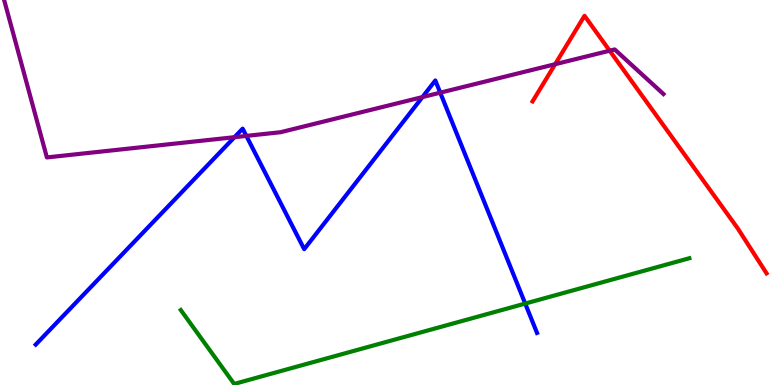[{'lines': ['blue', 'red'], 'intersections': []}, {'lines': ['green', 'red'], 'intersections': []}, {'lines': ['purple', 'red'], 'intersections': [{'x': 7.16, 'y': 8.33}, {'x': 7.87, 'y': 8.68}]}, {'lines': ['blue', 'green'], 'intersections': [{'x': 6.78, 'y': 2.12}]}, {'lines': ['blue', 'purple'], 'intersections': [{'x': 3.03, 'y': 6.44}, {'x': 3.18, 'y': 6.47}, {'x': 5.45, 'y': 7.48}, {'x': 5.68, 'y': 7.59}]}, {'lines': ['green', 'purple'], 'intersections': []}]